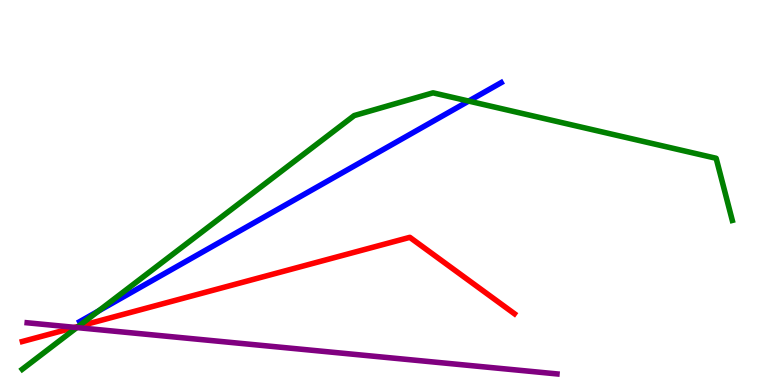[{'lines': ['blue', 'red'], 'intersections': []}, {'lines': ['green', 'red'], 'intersections': [{'x': 1.01, 'y': 1.52}]}, {'lines': ['purple', 'red'], 'intersections': [{'x': 0.966, 'y': 1.5}]}, {'lines': ['blue', 'green'], 'intersections': [{'x': 1.27, 'y': 1.92}, {'x': 6.05, 'y': 7.37}]}, {'lines': ['blue', 'purple'], 'intersections': []}, {'lines': ['green', 'purple'], 'intersections': [{'x': 0.991, 'y': 1.49}]}]